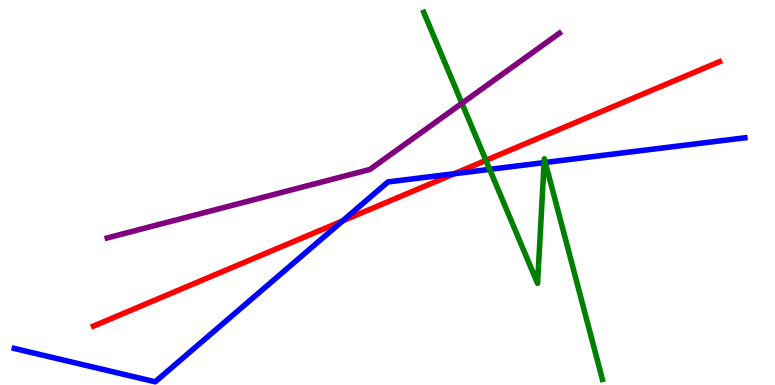[{'lines': ['blue', 'red'], 'intersections': [{'x': 4.42, 'y': 4.26}, {'x': 5.86, 'y': 5.49}]}, {'lines': ['green', 'red'], 'intersections': [{'x': 6.27, 'y': 5.83}]}, {'lines': ['purple', 'red'], 'intersections': []}, {'lines': ['blue', 'green'], 'intersections': [{'x': 6.32, 'y': 5.6}, {'x': 7.02, 'y': 5.78}, {'x': 7.04, 'y': 5.78}]}, {'lines': ['blue', 'purple'], 'intersections': []}, {'lines': ['green', 'purple'], 'intersections': [{'x': 5.96, 'y': 7.32}]}]